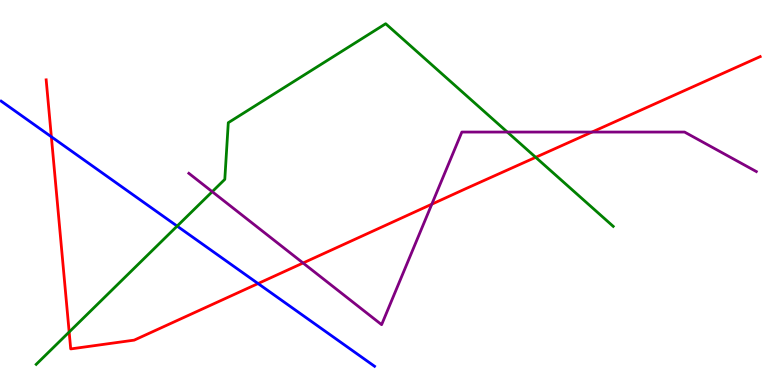[{'lines': ['blue', 'red'], 'intersections': [{'x': 0.663, 'y': 6.45}, {'x': 3.33, 'y': 2.63}]}, {'lines': ['green', 'red'], 'intersections': [{'x': 0.892, 'y': 1.38}, {'x': 6.91, 'y': 5.91}]}, {'lines': ['purple', 'red'], 'intersections': [{'x': 3.91, 'y': 3.17}, {'x': 5.57, 'y': 4.7}, {'x': 7.64, 'y': 6.57}]}, {'lines': ['blue', 'green'], 'intersections': [{'x': 2.29, 'y': 4.13}]}, {'lines': ['blue', 'purple'], 'intersections': []}, {'lines': ['green', 'purple'], 'intersections': [{'x': 2.74, 'y': 5.02}, {'x': 6.55, 'y': 6.57}]}]